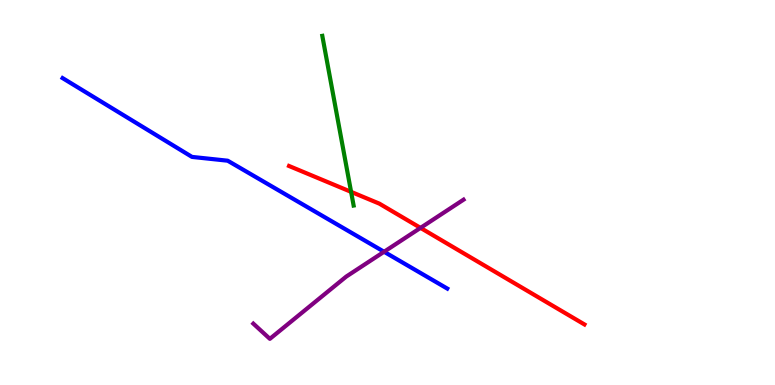[{'lines': ['blue', 'red'], 'intersections': []}, {'lines': ['green', 'red'], 'intersections': [{'x': 4.53, 'y': 5.02}]}, {'lines': ['purple', 'red'], 'intersections': [{'x': 5.43, 'y': 4.08}]}, {'lines': ['blue', 'green'], 'intersections': []}, {'lines': ['blue', 'purple'], 'intersections': [{'x': 4.96, 'y': 3.46}]}, {'lines': ['green', 'purple'], 'intersections': []}]